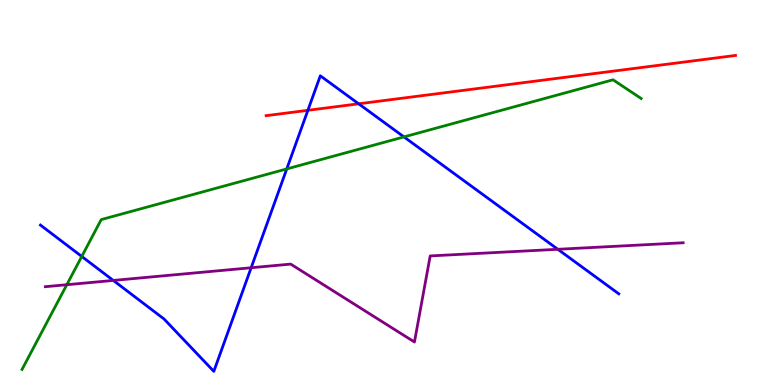[{'lines': ['blue', 'red'], 'intersections': [{'x': 3.97, 'y': 7.13}, {'x': 4.63, 'y': 7.3}]}, {'lines': ['green', 'red'], 'intersections': []}, {'lines': ['purple', 'red'], 'intersections': []}, {'lines': ['blue', 'green'], 'intersections': [{'x': 1.05, 'y': 3.34}, {'x': 3.7, 'y': 5.61}, {'x': 5.21, 'y': 6.44}]}, {'lines': ['blue', 'purple'], 'intersections': [{'x': 1.46, 'y': 2.72}, {'x': 3.24, 'y': 3.05}, {'x': 7.2, 'y': 3.53}]}, {'lines': ['green', 'purple'], 'intersections': [{'x': 0.862, 'y': 2.6}]}]